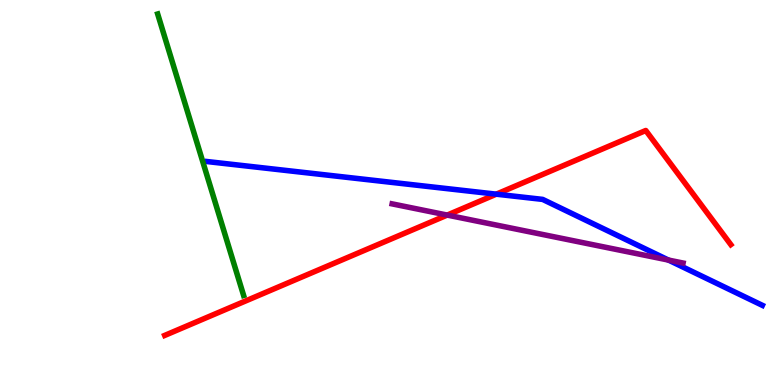[{'lines': ['blue', 'red'], 'intersections': [{'x': 6.4, 'y': 4.96}]}, {'lines': ['green', 'red'], 'intersections': []}, {'lines': ['purple', 'red'], 'intersections': [{'x': 5.77, 'y': 4.41}]}, {'lines': ['blue', 'green'], 'intersections': []}, {'lines': ['blue', 'purple'], 'intersections': [{'x': 8.63, 'y': 3.24}]}, {'lines': ['green', 'purple'], 'intersections': []}]